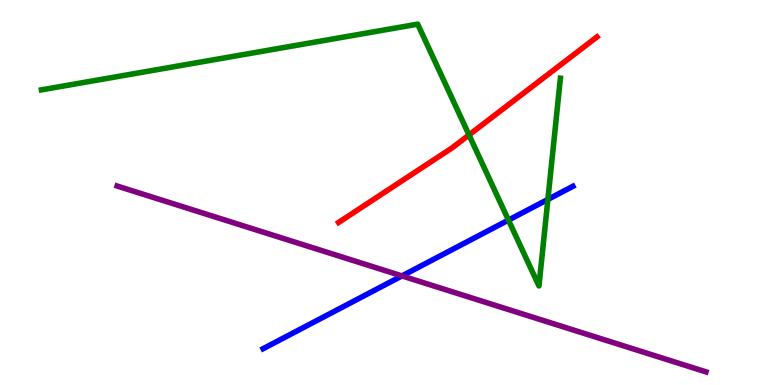[{'lines': ['blue', 'red'], 'intersections': []}, {'lines': ['green', 'red'], 'intersections': [{'x': 6.05, 'y': 6.5}]}, {'lines': ['purple', 'red'], 'intersections': []}, {'lines': ['blue', 'green'], 'intersections': [{'x': 6.56, 'y': 4.28}, {'x': 7.07, 'y': 4.82}]}, {'lines': ['blue', 'purple'], 'intersections': [{'x': 5.19, 'y': 2.83}]}, {'lines': ['green', 'purple'], 'intersections': []}]